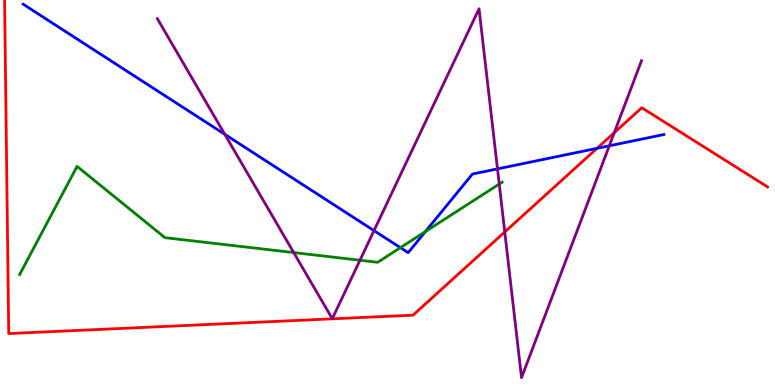[{'lines': ['blue', 'red'], 'intersections': [{'x': 7.7, 'y': 6.15}]}, {'lines': ['green', 'red'], 'intersections': []}, {'lines': ['purple', 'red'], 'intersections': [{'x': 6.51, 'y': 3.97}, {'x': 7.93, 'y': 6.55}]}, {'lines': ['blue', 'green'], 'intersections': [{'x': 5.17, 'y': 3.57}, {'x': 5.49, 'y': 3.98}]}, {'lines': ['blue', 'purple'], 'intersections': [{'x': 2.9, 'y': 6.51}, {'x': 4.83, 'y': 4.01}, {'x': 6.42, 'y': 5.61}, {'x': 7.86, 'y': 6.21}]}, {'lines': ['green', 'purple'], 'intersections': [{'x': 3.79, 'y': 3.44}, {'x': 4.64, 'y': 3.24}, {'x': 6.44, 'y': 5.22}]}]